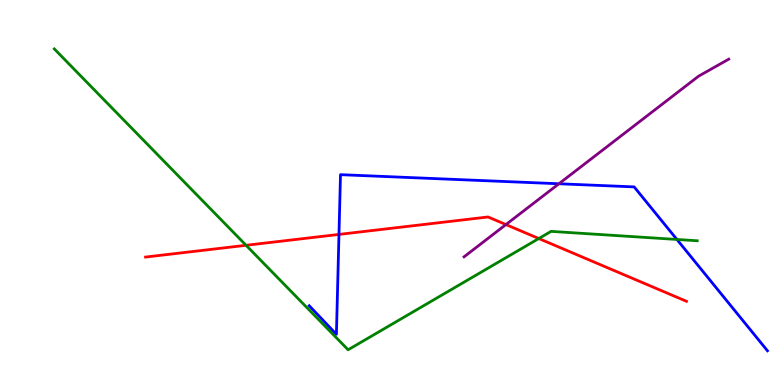[{'lines': ['blue', 'red'], 'intersections': [{'x': 4.37, 'y': 3.91}]}, {'lines': ['green', 'red'], 'intersections': [{'x': 3.18, 'y': 3.63}, {'x': 6.95, 'y': 3.8}]}, {'lines': ['purple', 'red'], 'intersections': [{'x': 6.53, 'y': 4.17}]}, {'lines': ['blue', 'green'], 'intersections': [{'x': 8.73, 'y': 3.78}]}, {'lines': ['blue', 'purple'], 'intersections': [{'x': 7.21, 'y': 5.23}]}, {'lines': ['green', 'purple'], 'intersections': []}]